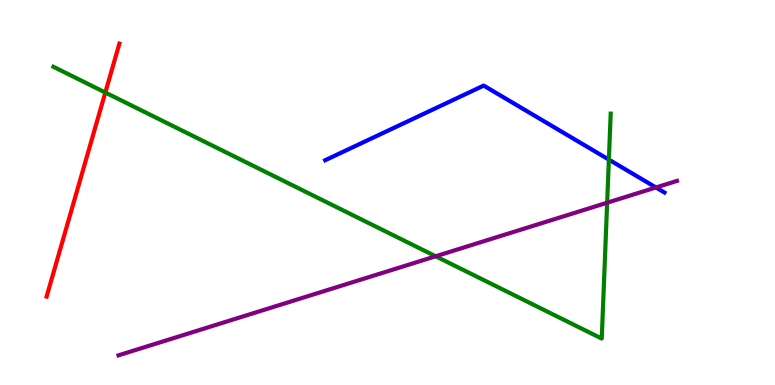[{'lines': ['blue', 'red'], 'intersections': []}, {'lines': ['green', 'red'], 'intersections': [{'x': 1.36, 'y': 7.6}]}, {'lines': ['purple', 'red'], 'intersections': []}, {'lines': ['blue', 'green'], 'intersections': [{'x': 7.86, 'y': 5.85}]}, {'lines': ['blue', 'purple'], 'intersections': [{'x': 8.46, 'y': 5.13}]}, {'lines': ['green', 'purple'], 'intersections': [{'x': 5.62, 'y': 3.34}, {'x': 7.83, 'y': 4.73}]}]